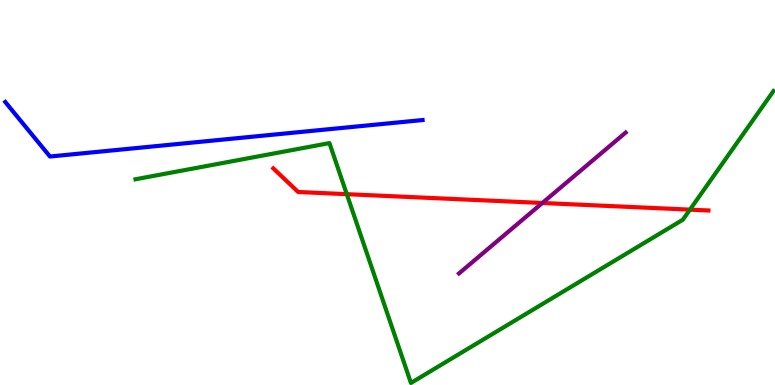[{'lines': ['blue', 'red'], 'intersections': []}, {'lines': ['green', 'red'], 'intersections': [{'x': 4.47, 'y': 4.96}, {'x': 8.9, 'y': 4.55}]}, {'lines': ['purple', 'red'], 'intersections': [{'x': 7.0, 'y': 4.73}]}, {'lines': ['blue', 'green'], 'intersections': []}, {'lines': ['blue', 'purple'], 'intersections': []}, {'lines': ['green', 'purple'], 'intersections': []}]